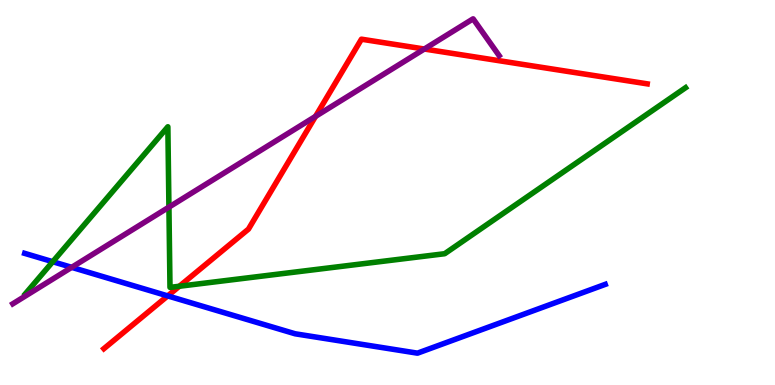[{'lines': ['blue', 'red'], 'intersections': [{'x': 2.16, 'y': 2.31}]}, {'lines': ['green', 'red'], 'intersections': [{'x': 2.31, 'y': 2.57}]}, {'lines': ['purple', 'red'], 'intersections': [{'x': 4.07, 'y': 6.98}, {'x': 5.48, 'y': 8.73}]}, {'lines': ['blue', 'green'], 'intersections': [{'x': 0.681, 'y': 3.2}]}, {'lines': ['blue', 'purple'], 'intersections': [{'x': 0.925, 'y': 3.06}]}, {'lines': ['green', 'purple'], 'intersections': [{'x': 2.18, 'y': 4.62}]}]